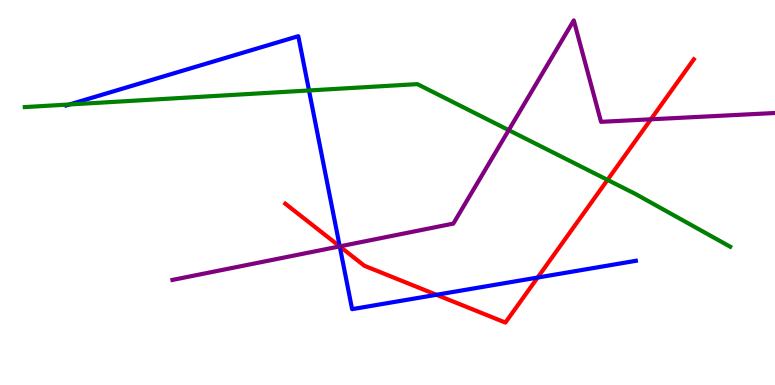[{'lines': ['blue', 'red'], 'intersections': [{'x': 4.38, 'y': 3.6}, {'x': 5.63, 'y': 2.34}, {'x': 6.94, 'y': 2.79}]}, {'lines': ['green', 'red'], 'intersections': [{'x': 7.84, 'y': 5.33}]}, {'lines': ['purple', 'red'], 'intersections': [{'x': 4.38, 'y': 3.6}, {'x': 8.4, 'y': 6.9}]}, {'lines': ['blue', 'green'], 'intersections': [{'x': 0.896, 'y': 7.29}, {'x': 3.99, 'y': 7.65}]}, {'lines': ['blue', 'purple'], 'intersections': [{'x': 4.38, 'y': 3.6}]}, {'lines': ['green', 'purple'], 'intersections': [{'x': 6.56, 'y': 6.62}]}]